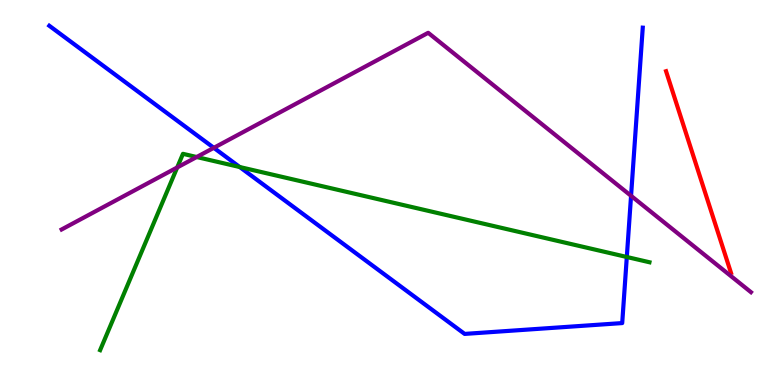[{'lines': ['blue', 'red'], 'intersections': []}, {'lines': ['green', 'red'], 'intersections': []}, {'lines': ['purple', 'red'], 'intersections': []}, {'lines': ['blue', 'green'], 'intersections': [{'x': 3.09, 'y': 5.66}, {'x': 8.09, 'y': 3.32}]}, {'lines': ['blue', 'purple'], 'intersections': [{'x': 2.76, 'y': 6.16}, {'x': 8.14, 'y': 4.91}]}, {'lines': ['green', 'purple'], 'intersections': [{'x': 2.29, 'y': 5.65}, {'x': 2.54, 'y': 5.92}]}]